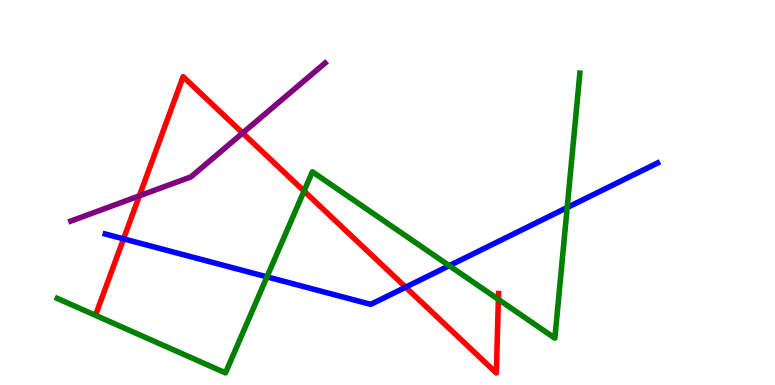[{'lines': ['blue', 'red'], 'intersections': [{'x': 1.59, 'y': 3.8}, {'x': 5.23, 'y': 2.54}]}, {'lines': ['green', 'red'], 'intersections': [{'x': 3.92, 'y': 5.04}, {'x': 6.43, 'y': 2.22}]}, {'lines': ['purple', 'red'], 'intersections': [{'x': 1.8, 'y': 4.91}, {'x': 3.13, 'y': 6.55}]}, {'lines': ['blue', 'green'], 'intersections': [{'x': 3.44, 'y': 2.81}, {'x': 5.8, 'y': 3.1}, {'x': 7.32, 'y': 4.61}]}, {'lines': ['blue', 'purple'], 'intersections': []}, {'lines': ['green', 'purple'], 'intersections': []}]